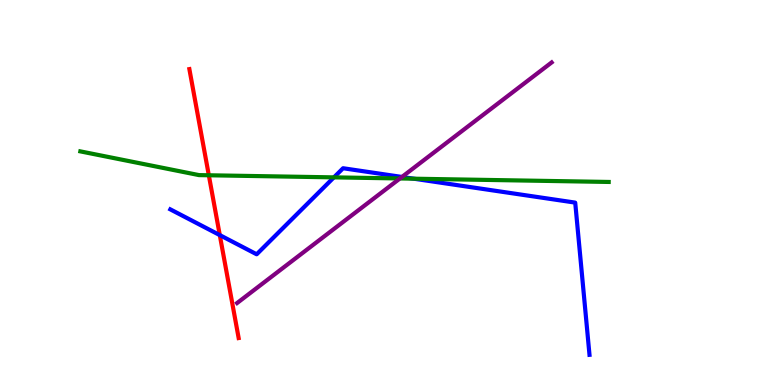[{'lines': ['blue', 'red'], 'intersections': [{'x': 2.84, 'y': 3.89}]}, {'lines': ['green', 'red'], 'intersections': [{'x': 2.69, 'y': 5.45}]}, {'lines': ['purple', 'red'], 'intersections': []}, {'lines': ['blue', 'green'], 'intersections': [{'x': 4.31, 'y': 5.39}, {'x': 5.34, 'y': 5.36}]}, {'lines': ['blue', 'purple'], 'intersections': [{'x': 5.19, 'y': 5.4}]}, {'lines': ['green', 'purple'], 'intersections': [{'x': 5.16, 'y': 5.36}]}]